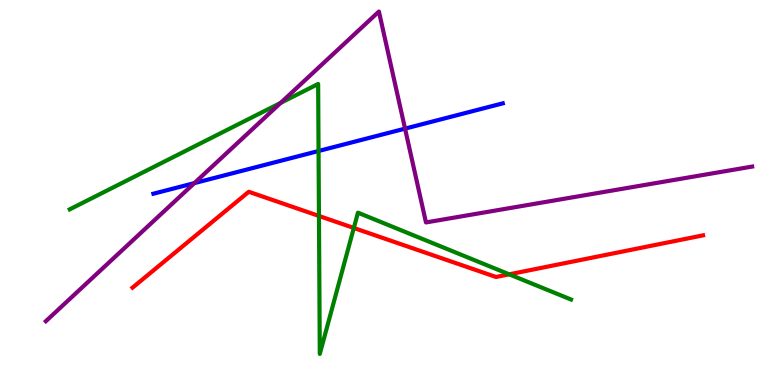[{'lines': ['blue', 'red'], 'intersections': []}, {'lines': ['green', 'red'], 'intersections': [{'x': 4.12, 'y': 4.39}, {'x': 4.57, 'y': 4.08}, {'x': 6.57, 'y': 2.87}]}, {'lines': ['purple', 'red'], 'intersections': []}, {'lines': ['blue', 'green'], 'intersections': [{'x': 4.11, 'y': 6.08}]}, {'lines': ['blue', 'purple'], 'intersections': [{'x': 2.51, 'y': 5.24}, {'x': 5.23, 'y': 6.66}]}, {'lines': ['green', 'purple'], 'intersections': [{'x': 3.62, 'y': 7.33}]}]